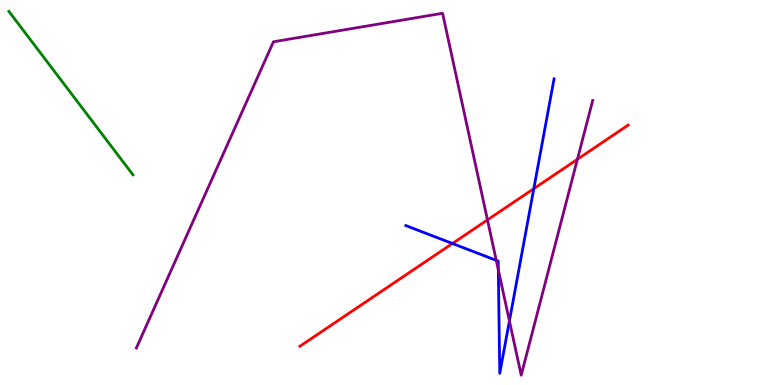[{'lines': ['blue', 'red'], 'intersections': [{'x': 5.84, 'y': 3.68}, {'x': 6.89, 'y': 5.1}]}, {'lines': ['green', 'red'], 'intersections': []}, {'lines': ['purple', 'red'], 'intersections': [{'x': 6.29, 'y': 4.29}, {'x': 7.45, 'y': 5.86}]}, {'lines': ['blue', 'green'], 'intersections': []}, {'lines': ['blue', 'purple'], 'intersections': [{'x': 6.4, 'y': 3.24}, {'x': 6.43, 'y': 2.99}, {'x': 6.57, 'y': 1.66}]}, {'lines': ['green', 'purple'], 'intersections': []}]